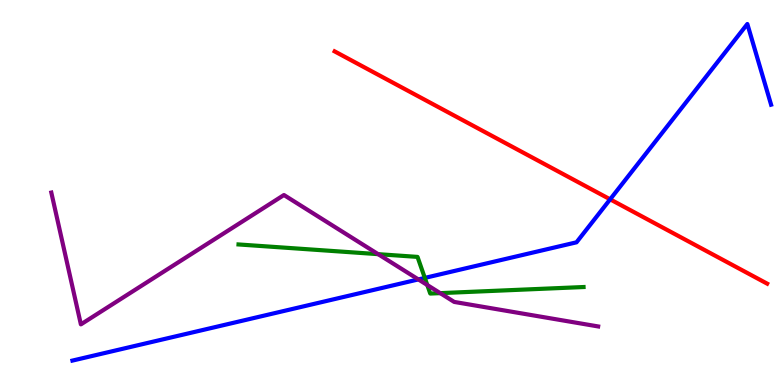[{'lines': ['blue', 'red'], 'intersections': [{'x': 7.87, 'y': 4.82}]}, {'lines': ['green', 'red'], 'intersections': []}, {'lines': ['purple', 'red'], 'intersections': []}, {'lines': ['blue', 'green'], 'intersections': [{'x': 5.48, 'y': 2.78}]}, {'lines': ['blue', 'purple'], 'intersections': [{'x': 5.4, 'y': 2.74}]}, {'lines': ['green', 'purple'], 'intersections': [{'x': 4.88, 'y': 3.4}, {'x': 5.51, 'y': 2.6}, {'x': 5.68, 'y': 2.39}]}]